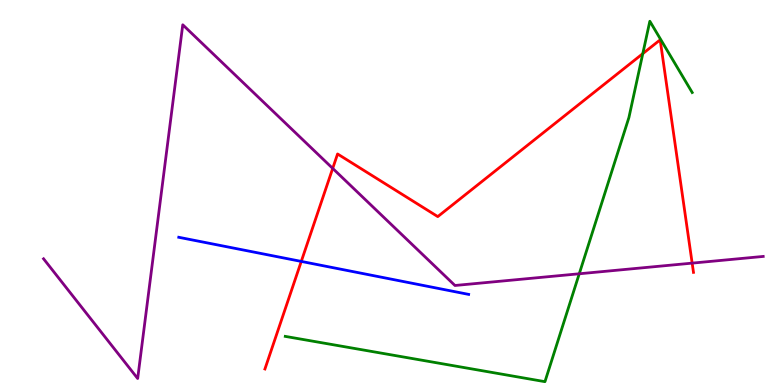[{'lines': ['blue', 'red'], 'intersections': [{'x': 3.89, 'y': 3.21}]}, {'lines': ['green', 'red'], 'intersections': [{'x': 8.29, 'y': 8.61}]}, {'lines': ['purple', 'red'], 'intersections': [{'x': 4.29, 'y': 5.63}, {'x': 8.93, 'y': 3.17}]}, {'lines': ['blue', 'green'], 'intersections': []}, {'lines': ['blue', 'purple'], 'intersections': []}, {'lines': ['green', 'purple'], 'intersections': [{'x': 7.47, 'y': 2.89}]}]